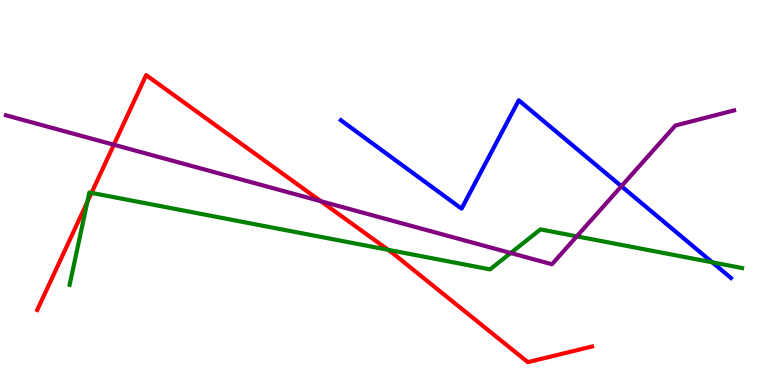[{'lines': ['blue', 'red'], 'intersections': []}, {'lines': ['green', 'red'], 'intersections': [{'x': 1.13, 'y': 4.75}, {'x': 1.18, 'y': 4.99}, {'x': 5.01, 'y': 3.51}]}, {'lines': ['purple', 'red'], 'intersections': [{'x': 1.47, 'y': 6.24}, {'x': 4.14, 'y': 4.77}]}, {'lines': ['blue', 'green'], 'intersections': [{'x': 9.19, 'y': 3.19}]}, {'lines': ['blue', 'purple'], 'intersections': [{'x': 8.02, 'y': 5.16}]}, {'lines': ['green', 'purple'], 'intersections': [{'x': 6.59, 'y': 3.43}, {'x': 7.44, 'y': 3.86}]}]